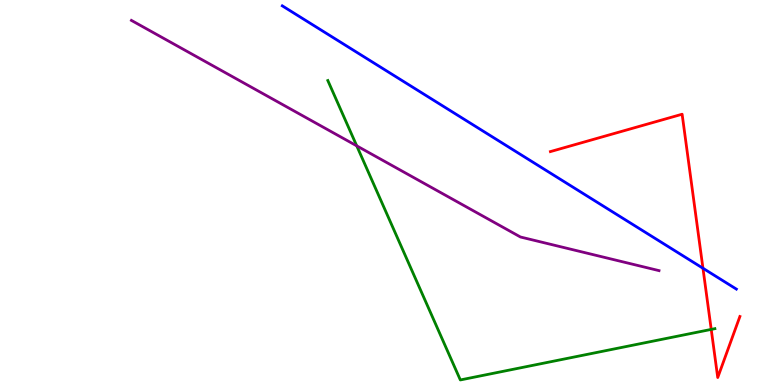[{'lines': ['blue', 'red'], 'intersections': [{'x': 9.07, 'y': 3.03}]}, {'lines': ['green', 'red'], 'intersections': [{'x': 9.18, 'y': 1.44}]}, {'lines': ['purple', 'red'], 'intersections': []}, {'lines': ['blue', 'green'], 'intersections': []}, {'lines': ['blue', 'purple'], 'intersections': []}, {'lines': ['green', 'purple'], 'intersections': [{'x': 4.6, 'y': 6.21}]}]